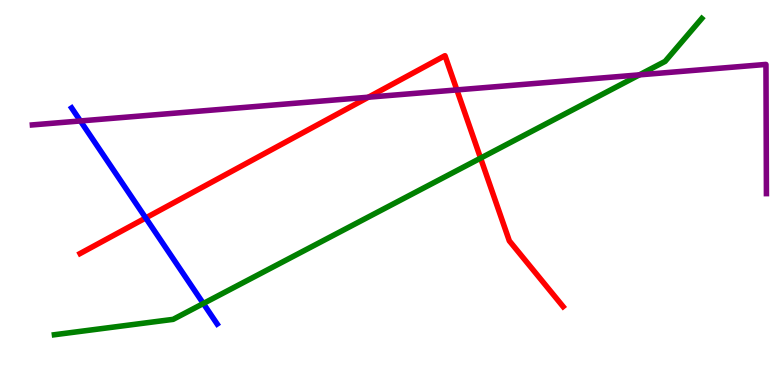[{'lines': ['blue', 'red'], 'intersections': [{'x': 1.88, 'y': 4.34}]}, {'lines': ['green', 'red'], 'intersections': [{'x': 6.2, 'y': 5.89}]}, {'lines': ['purple', 'red'], 'intersections': [{'x': 4.75, 'y': 7.48}, {'x': 5.9, 'y': 7.66}]}, {'lines': ['blue', 'green'], 'intersections': [{'x': 2.62, 'y': 2.12}]}, {'lines': ['blue', 'purple'], 'intersections': [{'x': 1.04, 'y': 6.86}]}, {'lines': ['green', 'purple'], 'intersections': [{'x': 8.25, 'y': 8.06}]}]